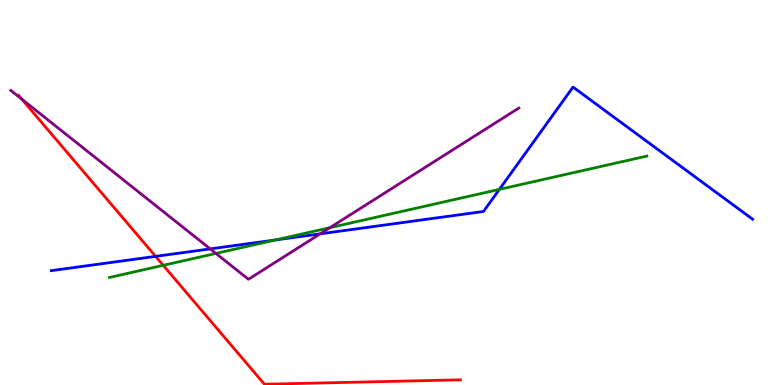[{'lines': ['blue', 'red'], 'intersections': [{'x': 2.01, 'y': 3.34}]}, {'lines': ['green', 'red'], 'intersections': [{'x': 2.11, 'y': 3.11}]}, {'lines': ['purple', 'red'], 'intersections': [{'x': 0.281, 'y': 7.43}]}, {'lines': ['blue', 'green'], 'intersections': [{'x': 3.56, 'y': 3.77}, {'x': 6.44, 'y': 5.08}]}, {'lines': ['blue', 'purple'], 'intersections': [{'x': 2.71, 'y': 3.54}, {'x': 4.13, 'y': 3.93}]}, {'lines': ['green', 'purple'], 'intersections': [{'x': 2.79, 'y': 3.42}, {'x': 4.26, 'y': 4.09}]}]